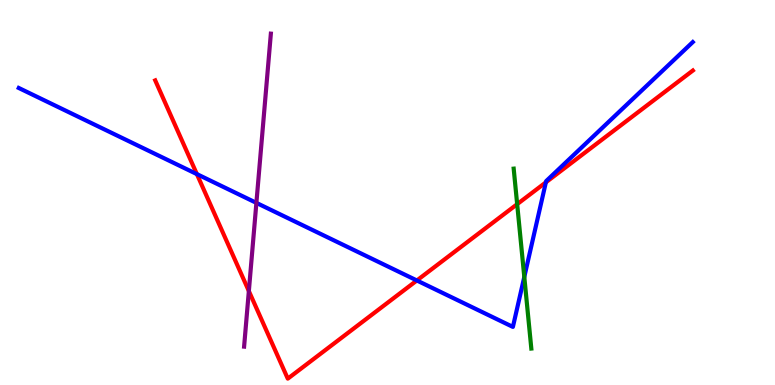[{'lines': ['blue', 'red'], 'intersections': [{'x': 2.54, 'y': 5.48}, {'x': 5.38, 'y': 2.71}, {'x': 7.04, 'y': 5.26}]}, {'lines': ['green', 'red'], 'intersections': [{'x': 6.67, 'y': 4.7}]}, {'lines': ['purple', 'red'], 'intersections': [{'x': 3.21, 'y': 2.44}]}, {'lines': ['blue', 'green'], 'intersections': [{'x': 6.77, 'y': 2.81}]}, {'lines': ['blue', 'purple'], 'intersections': [{'x': 3.31, 'y': 4.73}]}, {'lines': ['green', 'purple'], 'intersections': []}]